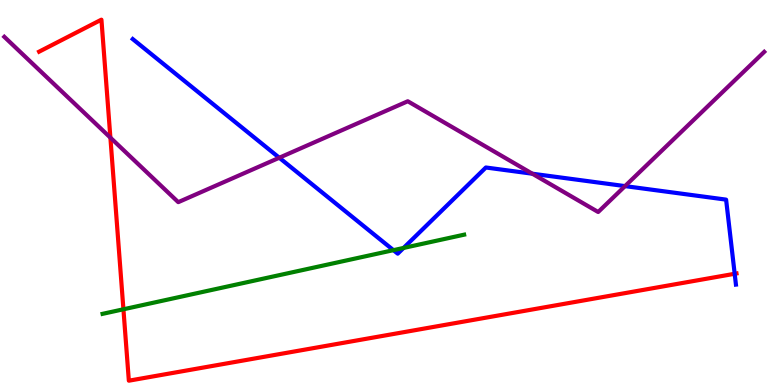[{'lines': ['blue', 'red'], 'intersections': [{'x': 9.48, 'y': 2.89}]}, {'lines': ['green', 'red'], 'intersections': [{'x': 1.59, 'y': 1.97}]}, {'lines': ['purple', 'red'], 'intersections': [{'x': 1.42, 'y': 6.42}]}, {'lines': ['blue', 'green'], 'intersections': [{'x': 5.08, 'y': 3.5}, {'x': 5.21, 'y': 3.56}]}, {'lines': ['blue', 'purple'], 'intersections': [{'x': 3.6, 'y': 5.9}, {'x': 6.87, 'y': 5.49}, {'x': 8.06, 'y': 5.17}]}, {'lines': ['green', 'purple'], 'intersections': []}]